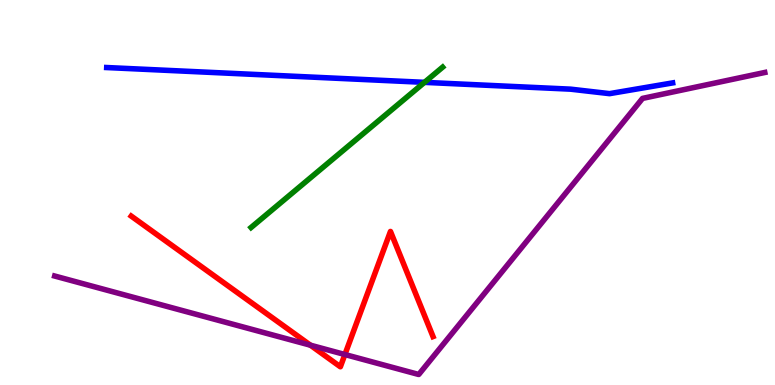[{'lines': ['blue', 'red'], 'intersections': []}, {'lines': ['green', 'red'], 'intersections': []}, {'lines': ['purple', 'red'], 'intersections': [{'x': 4.01, 'y': 1.03}, {'x': 4.45, 'y': 0.792}]}, {'lines': ['blue', 'green'], 'intersections': [{'x': 5.48, 'y': 7.86}]}, {'lines': ['blue', 'purple'], 'intersections': []}, {'lines': ['green', 'purple'], 'intersections': []}]